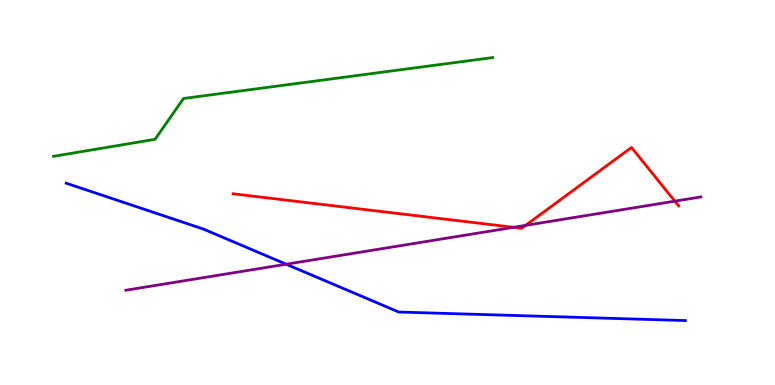[{'lines': ['blue', 'red'], 'intersections': []}, {'lines': ['green', 'red'], 'intersections': []}, {'lines': ['purple', 'red'], 'intersections': [{'x': 6.63, 'y': 4.1}, {'x': 6.78, 'y': 4.15}, {'x': 8.71, 'y': 4.78}]}, {'lines': ['blue', 'green'], 'intersections': []}, {'lines': ['blue', 'purple'], 'intersections': [{'x': 3.69, 'y': 3.14}]}, {'lines': ['green', 'purple'], 'intersections': []}]